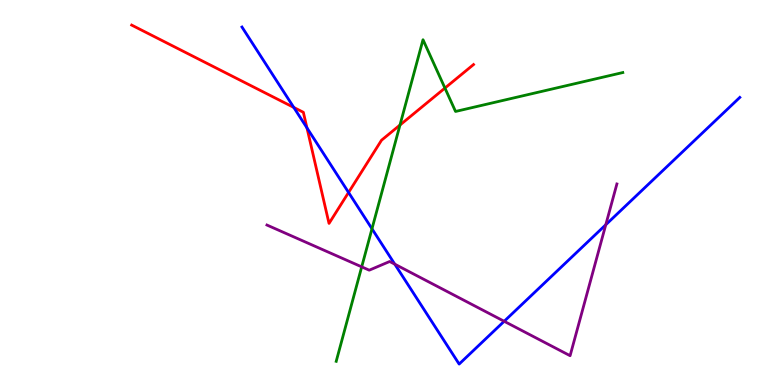[{'lines': ['blue', 'red'], 'intersections': [{'x': 3.79, 'y': 7.21}, {'x': 3.96, 'y': 6.68}, {'x': 4.5, 'y': 5.0}]}, {'lines': ['green', 'red'], 'intersections': [{'x': 5.16, 'y': 6.75}, {'x': 5.74, 'y': 7.71}]}, {'lines': ['purple', 'red'], 'intersections': []}, {'lines': ['blue', 'green'], 'intersections': [{'x': 4.8, 'y': 4.06}]}, {'lines': ['blue', 'purple'], 'intersections': [{'x': 5.09, 'y': 3.14}, {'x': 6.51, 'y': 1.65}, {'x': 7.82, 'y': 4.16}]}, {'lines': ['green', 'purple'], 'intersections': [{'x': 4.67, 'y': 3.07}]}]